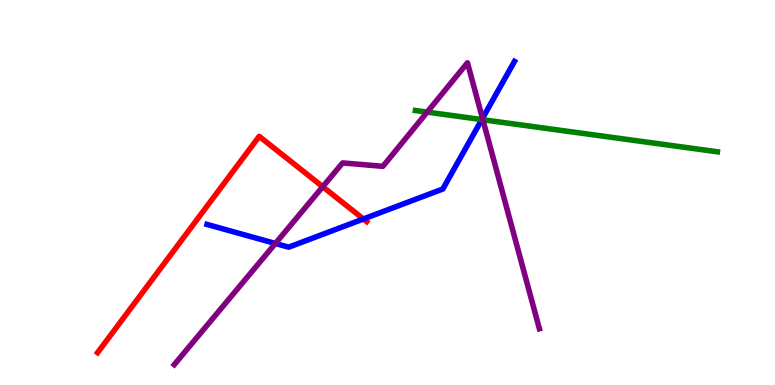[{'lines': ['blue', 'red'], 'intersections': [{'x': 4.69, 'y': 4.31}]}, {'lines': ['green', 'red'], 'intersections': []}, {'lines': ['purple', 'red'], 'intersections': [{'x': 4.16, 'y': 5.15}]}, {'lines': ['blue', 'green'], 'intersections': [{'x': 6.22, 'y': 6.89}]}, {'lines': ['blue', 'purple'], 'intersections': [{'x': 3.55, 'y': 3.68}, {'x': 6.23, 'y': 6.93}]}, {'lines': ['green', 'purple'], 'intersections': [{'x': 5.51, 'y': 7.09}, {'x': 6.23, 'y': 6.89}]}]